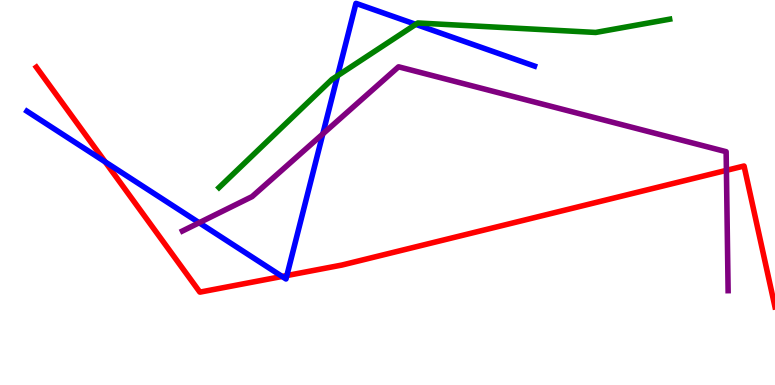[{'lines': ['blue', 'red'], 'intersections': [{'x': 1.36, 'y': 5.8}, {'x': 3.64, 'y': 2.82}, {'x': 3.7, 'y': 2.84}]}, {'lines': ['green', 'red'], 'intersections': []}, {'lines': ['purple', 'red'], 'intersections': [{'x': 9.37, 'y': 5.58}]}, {'lines': ['blue', 'green'], 'intersections': [{'x': 4.36, 'y': 8.03}, {'x': 5.36, 'y': 9.37}]}, {'lines': ['blue', 'purple'], 'intersections': [{'x': 2.57, 'y': 4.21}, {'x': 4.17, 'y': 6.52}]}, {'lines': ['green', 'purple'], 'intersections': []}]